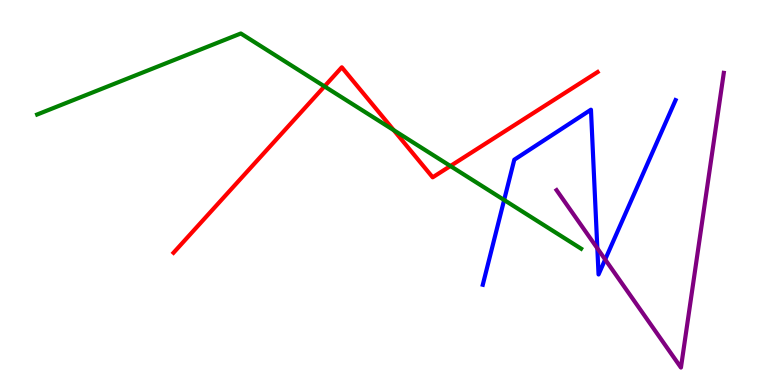[{'lines': ['blue', 'red'], 'intersections': []}, {'lines': ['green', 'red'], 'intersections': [{'x': 4.19, 'y': 7.76}, {'x': 5.08, 'y': 6.62}, {'x': 5.81, 'y': 5.69}]}, {'lines': ['purple', 'red'], 'intersections': []}, {'lines': ['blue', 'green'], 'intersections': [{'x': 6.51, 'y': 4.81}]}, {'lines': ['blue', 'purple'], 'intersections': [{'x': 7.71, 'y': 3.55}, {'x': 7.81, 'y': 3.26}]}, {'lines': ['green', 'purple'], 'intersections': []}]